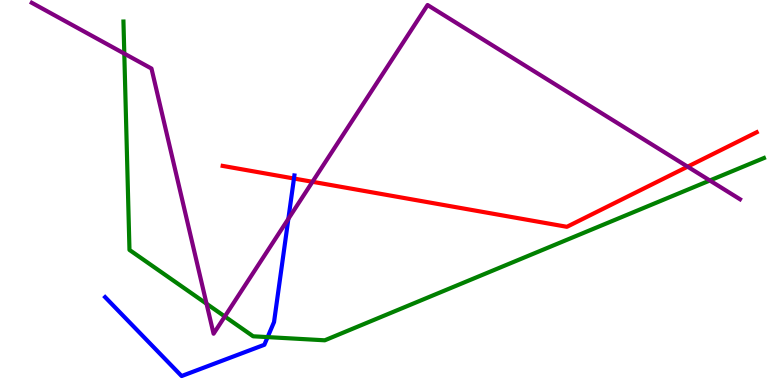[{'lines': ['blue', 'red'], 'intersections': [{'x': 3.79, 'y': 5.36}]}, {'lines': ['green', 'red'], 'intersections': []}, {'lines': ['purple', 'red'], 'intersections': [{'x': 4.03, 'y': 5.28}, {'x': 8.87, 'y': 5.67}]}, {'lines': ['blue', 'green'], 'intersections': [{'x': 3.45, 'y': 1.24}]}, {'lines': ['blue', 'purple'], 'intersections': [{'x': 3.72, 'y': 4.32}]}, {'lines': ['green', 'purple'], 'intersections': [{'x': 1.6, 'y': 8.61}, {'x': 2.67, 'y': 2.11}, {'x': 2.9, 'y': 1.78}, {'x': 9.16, 'y': 5.31}]}]